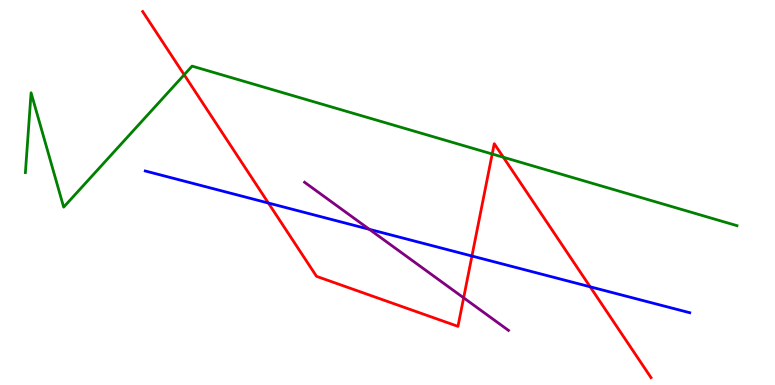[{'lines': ['blue', 'red'], 'intersections': [{'x': 3.46, 'y': 4.73}, {'x': 6.09, 'y': 3.35}, {'x': 7.61, 'y': 2.55}]}, {'lines': ['green', 'red'], 'intersections': [{'x': 2.38, 'y': 8.06}, {'x': 6.35, 'y': 6.0}, {'x': 6.49, 'y': 5.92}]}, {'lines': ['purple', 'red'], 'intersections': [{'x': 5.98, 'y': 2.26}]}, {'lines': ['blue', 'green'], 'intersections': []}, {'lines': ['blue', 'purple'], 'intersections': [{'x': 4.77, 'y': 4.04}]}, {'lines': ['green', 'purple'], 'intersections': []}]